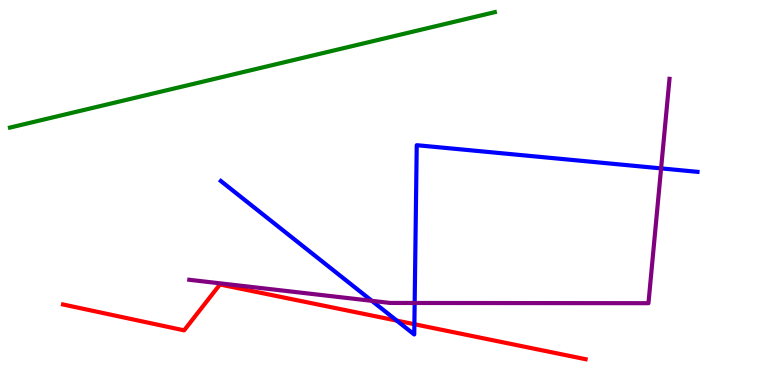[{'lines': ['blue', 'red'], 'intersections': [{'x': 5.12, 'y': 1.67}, {'x': 5.35, 'y': 1.58}]}, {'lines': ['green', 'red'], 'intersections': []}, {'lines': ['purple', 'red'], 'intersections': []}, {'lines': ['blue', 'green'], 'intersections': []}, {'lines': ['blue', 'purple'], 'intersections': [{'x': 4.8, 'y': 2.19}, {'x': 5.35, 'y': 2.13}, {'x': 8.53, 'y': 5.63}]}, {'lines': ['green', 'purple'], 'intersections': []}]